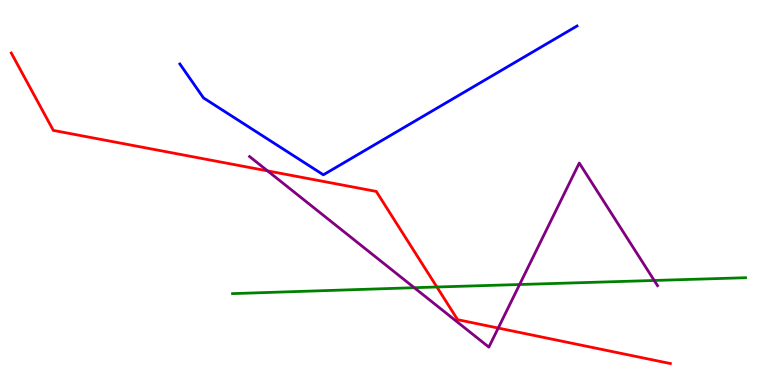[{'lines': ['blue', 'red'], 'intersections': []}, {'lines': ['green', 'red'], 'intersections': [{'x': 5.64, 'y': 2.55}]}, {'lines': ['purple', 'red'], 'intersections': [{'x': 3.45, 'y': 5.56}, {'x': 6.43, 'y': 1.48}]}, {'lines': ['blue', 'green'], 'intersections': []}, {'lines': ['blue', 'purple'], 'intersections': []}, {'lines': ['green', 'purple'], 'intersections': [{'x': 5.35, 'y': 2.53}, {'x': 6.7, 'y': 2.61}, {'x': 8.44, 'y': 2.72}]}]